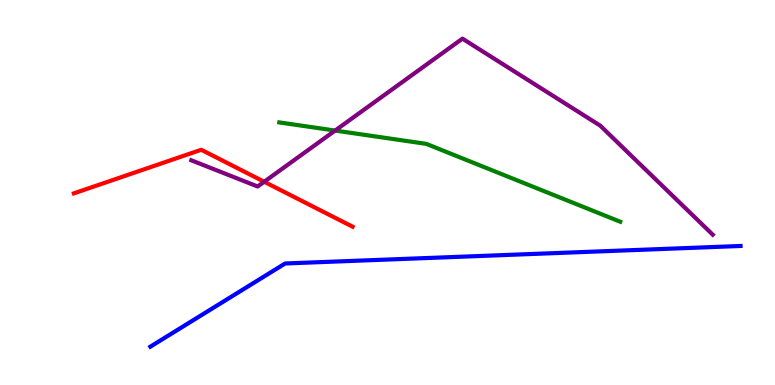[{'lines': ['blue', 'red'], 'intersections': []}, {'lines': ['green', 'red'], 'intersections': []}, {'lines': ['purple', 'red'], 'intersections': [{'x': 3.41, 'y': 5.28}]}, {'lines': ['blue', 'green'], 'intersections': []}, {'lines': ['blue', 'purple'], 'intersections': []}, {'lines': ['green', 'purple'], 'intersections': [{'x': 4.32, 'y': 6.61}]}]